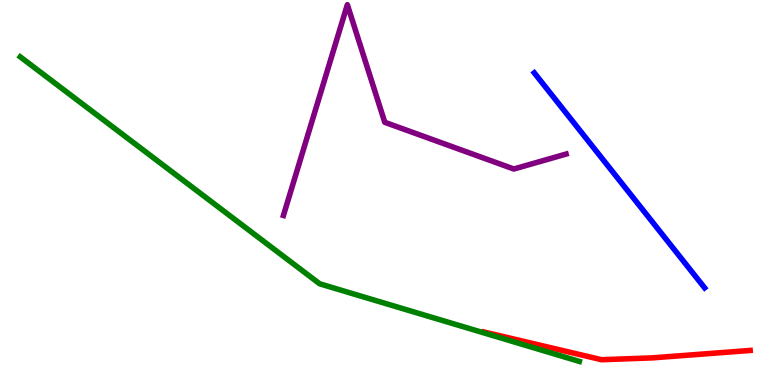[{'lines': ['blue', 'red'], 'intersections': []}, {'lines': ['green', 'red'], 'intersections': []}, {'lines': ['purple', 'red'], 'intersections': []}, {'lines': ['blue', 'green'], 'intersections': []}, {'lines': ['blue', 'purple'], 'intersections': []}, {'lines': ['green', 'purple'], 'intersections': []}]